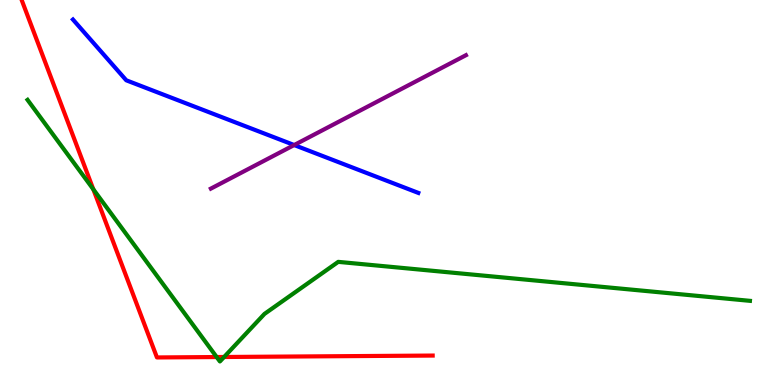[{'lines': ['blue', 'red'], 'intersections': []}, {'lines': ['green', 'red'], 'intersections': [{'x': 1.2, 'y': 5.08}, {'x': 2.8, 'y': 0.726}, {'x': 2.89, 'y': 0.728}]}, {'lines': ['purple', 'red'], 'intersections': []}, {'lines': ['blue', 'green'], 'intersections': []}, {'lines': ['blue', 'purple'], 'intersections': [{'x': 3.8, 'y': 6.23}]}, {'lines': ['green', 'purple'], 'intersections': []}]